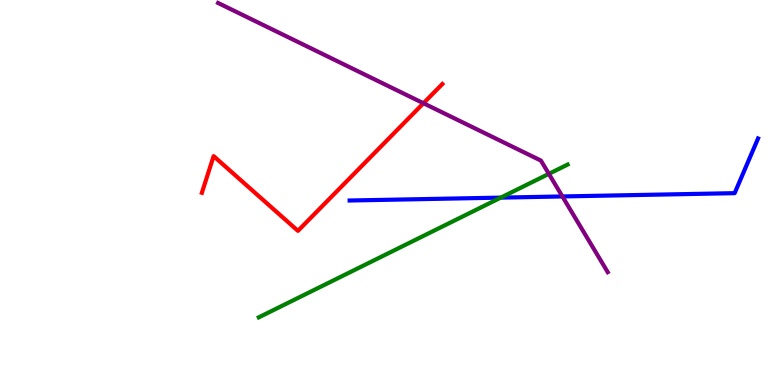[{'lines': ['blue', 'red'], 'intersections': []}, {'lines': ['green', 'red'], 'intersections': []}, {'lines': ['purple', 'red'], 'intersections': [{'x': 5.46, 'y': 7.32}]}, {'lines': ['blue', 'green'], 'intersections': [{'x': 6.46, 'y': 4.87}]}, {'lines': ['blue', 'purple'], 'intersections': [{'x': 7.26, 'y': 4.9}]}, {'lines': ['green', 'purple'], 'intersections': [{'x': 7.08, 'y': 5.48}]}]